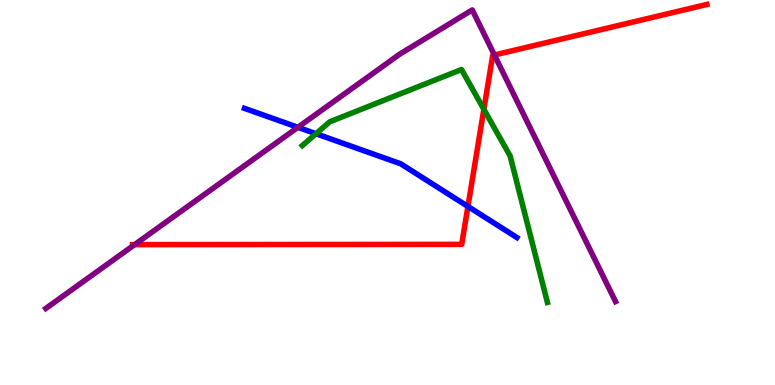[{'lines': ['blue', 'red'], 'intersections': [{'x': 6.04, 'y': 4.64}]}, {'lines': ['green', 'red'], 'intersections': [{'x': 6.24, 'y': 7.16}]}, {'lines': ['purple', 'red'], 'intersections': [{'x': 1.74, 'y': 3.65}, {'x': 6.38, 'y': 8.57}]}, {'lines': ['blue', 'green'], 'intersections': [{'x': 4.08, 'y': 6.53}]}, {'lines': ['blue', 'purple'], 'intersections': [{'x': 3.84, 'y': 6.69}]}, {'lines': ['green', 'purple'], 'intersections': []}]